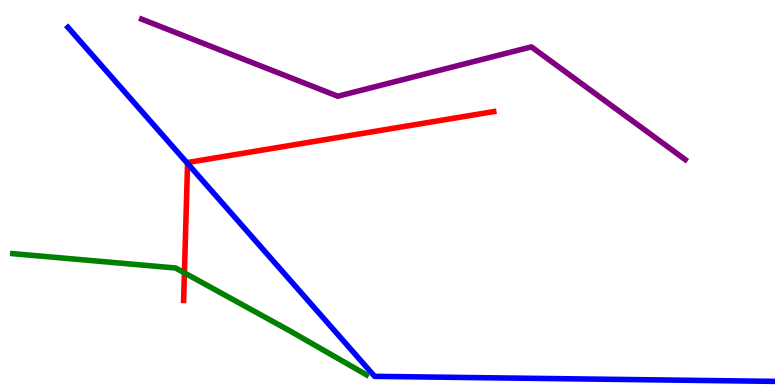[{'lines': ['blue', 'red'], 'intersections': [{'x': 2.42, 'y': 5.75}]}, {'lines': ['green', 'red'], 'intersections': [{'x': 2.38, 'y': 2.91}]}, {'lines': ['purple', 'red'], 'intersections': []}, {'lines': ['blue', 'green'], 'intersections': []}, {'lines': ['blue', 'purple'], 'intersections': []}, {'lines': ['green', 'purple'], 'intersections': []}]